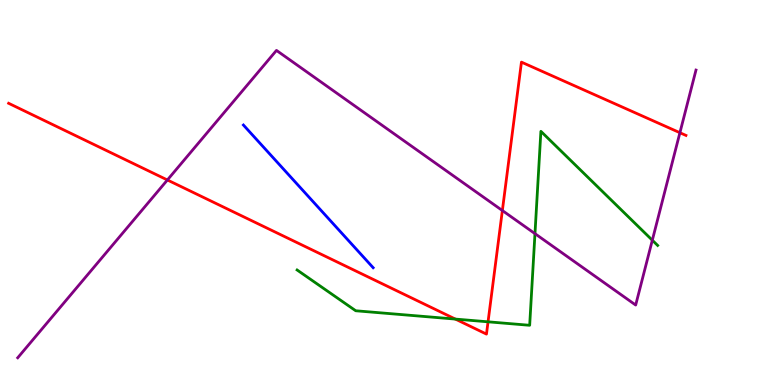[{'lines': ['blue', 'red'], 'intersections': []}, {'lines': ['green', 'red'], 'intersections': [{'x': 5.88, 'y': 1.71}, {'x': 6.3, 'y': 1.64}]}, {'lines': ['purple', 'red'], 'intersections': [{'x': 2.16, 'y': 5.33}, {'x': 6.48, 'y': 4.53}, {'x': 8.77, 'y': 6.55}]}, {'lines': ['blue', 'green'], 'intersections': []}, {'lines': ['blue', 'purple'], 'intersections': []}, {'lines': ['green', 'purple'], 'intersections': [{'x': 6.9, 'y': 3.93}, {'x': 8.42, 'y': 3.76}]}]